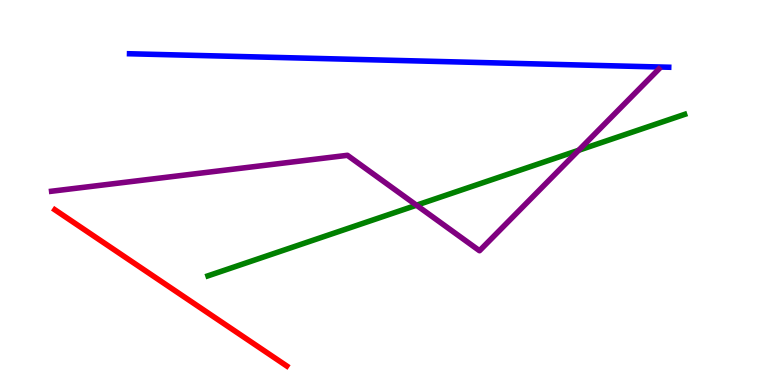[{'lines': ['blue', 'red'], 'intersections': []}, {'lines': ['green', 'red'], 'intersections': []}, {'lines': ['purple', 'red'], 'intersections': []}, {'lines': ['blue', 'green'], 'intersections': []}, {'lines': ['blue', 'purple'], 'intersections': []}, {'lines': ['green', 'purple'], 'intersections': [{'x': 5.37, 'y': 4.67}, {'x': 7.47, 'y': 6.1}]}]